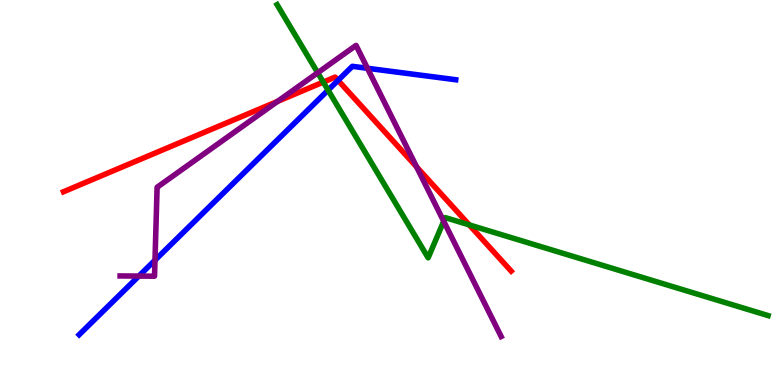[{'lines': ['blue', 'red'], 'intersections': [{'x': 4.36, 'y': 7.91}]}, {'lines': ['green', 'red'], 'intersections': [{'x': 4.17, 'y': 7.87}, {'x': 6.05, 'y': 4.16}]}, {'lines': ['purple', 'red'], 'intersections': [{'x': 3.58, 'y': 7.37}, {'x': 5.38, 'y': 5.66}]}, {'lines': ['blue', 'green'], 'intersections': [{'x': 4.23, 'y': 7.66}]}, {'lines': ['blue', 'purple'], 'intersections': [{'x': 1.79, 'y': 2.83}, {'x': 2.0, 'y': 3.24}, {'x': 4.74, 'y': 8.23}]}, {'lines': ['green', 'purple'], 'intersections': [{'x': 4.1, 'y': 8.11}, {'x': 5.73, 'y': 4.25}]}]